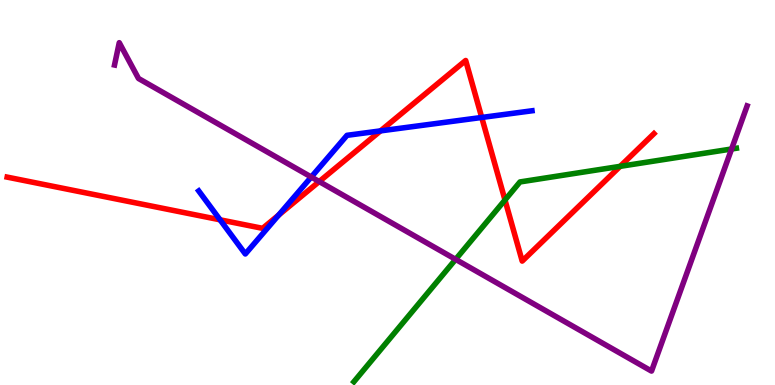[{'lines': ['blue', 'red'], 'intersections': [{'x': 2.84, 'y': 4.29}, {'x': 3.6, 'y': 4.41}, {'x': 4.91, 'y': 6.6}, {'x': 6.22, 'y': 6.95}]}, {'lines': ['green', 'red'], 'intersections': [{'x': 6.52, 'y': 4.81}, {'x': 8.0, 'y': 5.68}]}, {'lines': ['purple', 'red'], 'intersections': [{'x': 4.12, 'y': 5.28}]}, {'lines': ['blue', 'green'], 'intersections': []}, {'lines': ['blue', 'purple'], 'intersections': [{'x': 4.02, 'y': 5.4}]}, {'lines': ['green', 'purple'], 'intersections': [{'x': 5.88, 'y': 3.26}, {'x': 9.44, 'y': 6.13}]}]